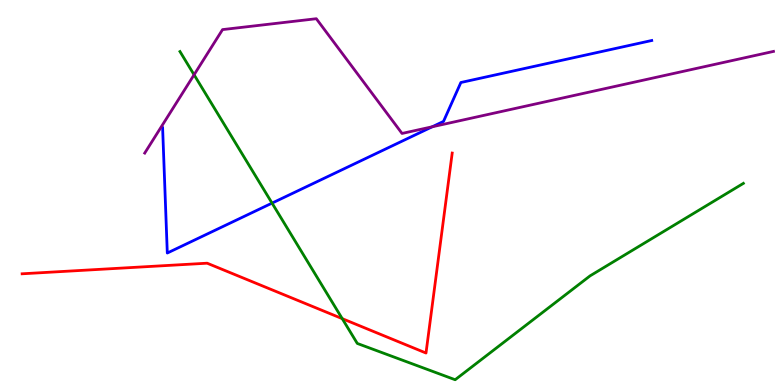[{'lines': ['blue', 'red'], 'intersections': []}, {'lines': ['green', 'red'], 'intersections': [{'x': 4.42, 'y': 1.72}]}, {'lines': ['purple', 'red'], 'intersections': []}, {'lines': ['blue', 'green'], 'intersections': [{'x': 3.51, 'y': 4.72}]}, {'lines': ['blue', 'purple'], 'intersections': [{'x': 5.58, 'y': 6.71}]}, {'lines': ['green', 'purple'], 'intersections': [{'x': 2.5, 'y': 8.06}]}]